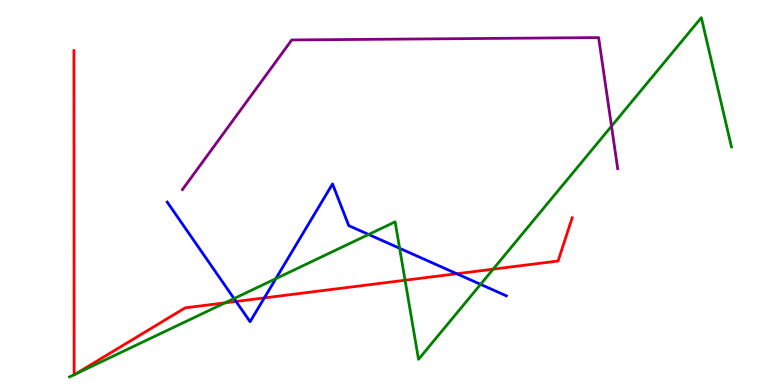[{'lines': ['blue', 'red'], 'intersections': [{'x': 3.05, 'y': 2.17}, {'x': 3.41, 'y': 2.26}, {'x': 5.89, 'y': 2.89}]}, {'lines': ['green', 'red'], 'intersections': [{'x': 0.957, 'y': 0.267}, {'x': 0.972, 'y': 0.282}, {'x': 2.9, 'y': 2.13}, {'x': 5.23, 'y': 2.72}, {'x': 6.36, 'y': 3.01}]}, {'lines': ['purple', 'red'], 'intersections': []}, {'lines': ['blue', 'green'], 'intersections': [{'x': 3.02, 'y': 2.25}, {'x': 3.56, 'y': 2.76}, {'x': 4.76, 'y': 3.91}, {'x': 5.16, 'y': 3.55}, {'x': 6.2, 'y': 2.61}]}, {'lines': ['blue', 'purple'], 'intersections': []}, {'lines': ['green', 'purple'], 'intersections': [{'x': 7.89, 'y': 6.72}]}]